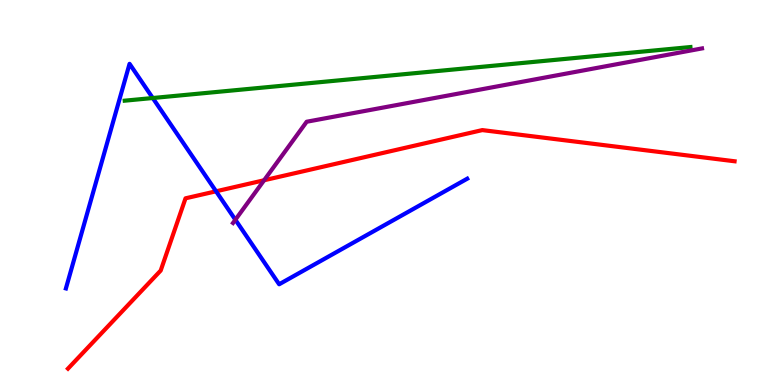[{'lines': ['blue', 'red'], 'intersections': [{'x': 2.79, 'y': 5.03}]}, {'lines': ['green', 'red'], 'intersections': []}, {'lines': ['purple', 'red'], 'intersections': [{'x': 3.41, 'y': 5.32}]}, {'lines': ['blue', 'green'], 'intersections': [{'x': 1.97, 'y': 7.45}]}, {'lines': ['blue', 'purple'], 'intersections': [{'x': 3.04, 'y': 4.29}]}, {'lines': ['green', 'purple'], 'intersections': []}]